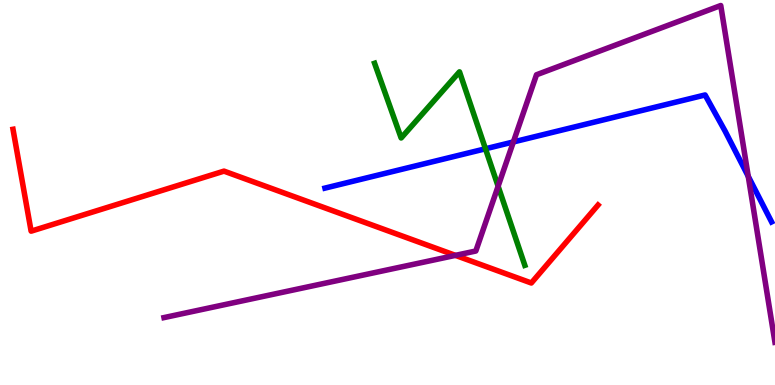[{'lines': ['blue', 'red'], 'intersections': []}, {'lines': ['green', 'red'], 'intersections': []}, {'lines': ['purple', 'red'], 'intersections': [{'x': 5.88, 'y': 3.37}]}, {'lines': ['blue', 'green'], 'intersections': [{'x': 6.26, 'y': 6.14}]}, {'lines': ['blue', 'purple'], 'intersections': [{'x': 6.62, 'y': 6.31}, {'x': 9.65, 'y': 5.42}]}, {'lines': ['green', 'purple'], 'intersections': [{'x': 6.43, 'y': 5.16}]}]